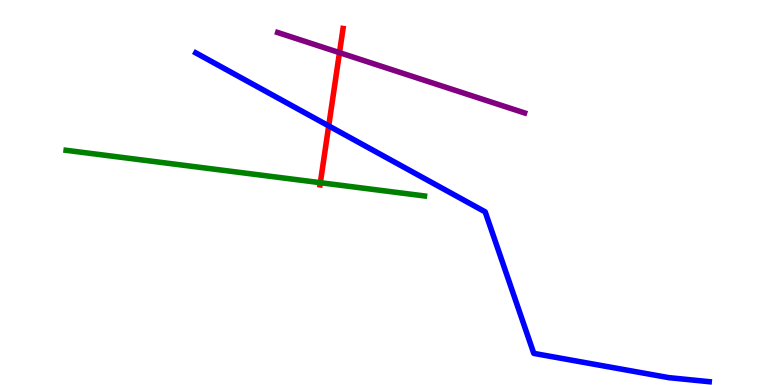[{'lines': ['blue', 'red'], 'intersections': [{'x': 4.24, 'y': 6.73}]}, {'lines': ['green', 'red'], 'intersections': [{'x': 4.13, 'y': 5.25}]}, {'lines': ['purple', 'red'], 'intersections': [{'x': 4.38, 'y': 8.63}]}, {'lines': ['blue', 'green'], 'intersections': []}, {'lines': ['blue', 'purple'], 'intersections': []}, {'lines': ['green', 'purple'], 'intersections': []}]